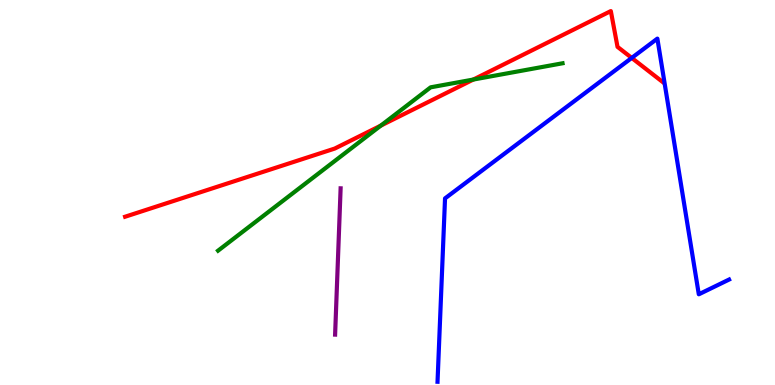[{'lines': ['blue', 'red'], 'intersections': [{'x': 8.15, 'y': 8.5}]}, {'lines': ['green', 'red'], 'intersections': [{'x': 4.91, 'y': 6.74}, {'x': 6.11, 'y': 7.93}]}, {'lines': ['purple', 'red'], 'intersections': []}, {'lines': ['blue', 'green'], 'intersections': []}, {'lines': ['blue', 'purple'], 'intersections': []}, {'lines': ['green', 'purple'], 'intersections': []}]